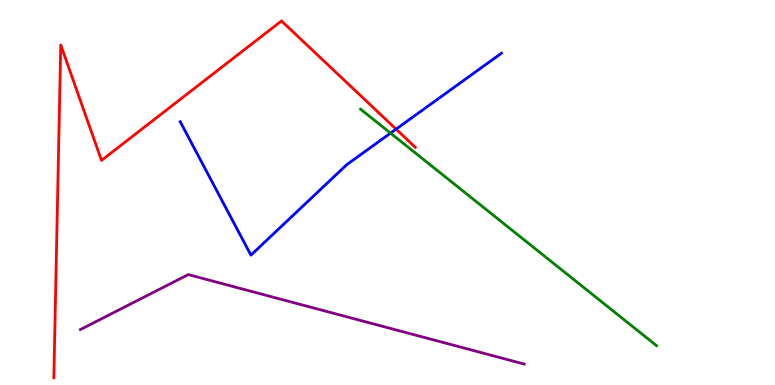[{'lines': ['blue', 'red'], 'intersections': [{'x': 5.11, 'y': 6.65}]}, {'lines': ['green', 'red'], 'intersections': []}, {'lines': ['purple', 'red'], 'intersections': []}, {'lines': ['blue', 'green'], 'intersections': [{'x': 5.04, 'y': 6.54}]}, {'lines': ['blue', 'purple'], 'intersections': []}, {'lines': ['green', 'purple'], 'intersections': []}]